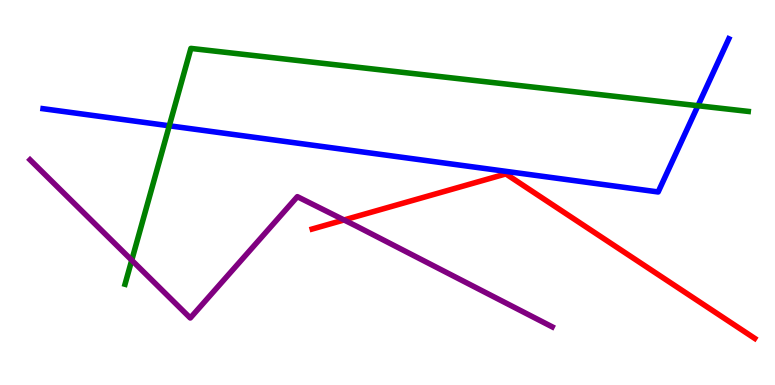[{'lines': ['blue', 'red'], 'intersections': []}, {'lines': ['green', 'red'], 'intersections': []}, {'lines': ['purple', 'red'], 'intersections': [{'x': 4.44, 'y': 4.29}]}, {'lines': ['blue', 'green'], 'intersections': [{'x': 2.18, 'y': 6.73}, {'x': 9.01, 'y': 7.25}]}, {'lines': ['blue', 'purple'], 'intersections': []}, {'lines': ['green', 'purple'], 'intersections': [{'x': 1.7, 'y': 3.24}]}]